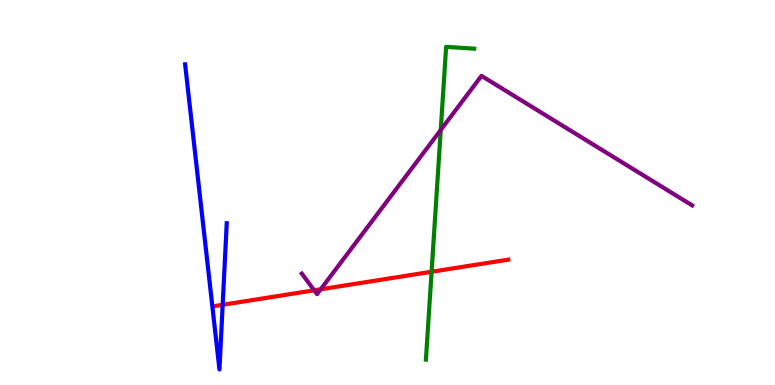[{'lines': ['blue', 'red'], 'intersections': [{'x': 2.87, 'y': 2.08}]}, {'lines': ['green', 'red'], 'intersections': [{'x': 5.57, 'y': 2.94}]}, {'lines': ['purple', 'red'], 'intersections': [{'x': 4.05, 'y': 2.46}, {'x': 4.14, 'y': 2.49}]}, {'lines': ['blue', 'green'], 'intersections': []}, {'lines': ['blue', 'purple'], 'intersections': []}, {'lines': ['green', 'purple'], 'intersections': [{'x': 5.69, 'y': 6.62}]}]